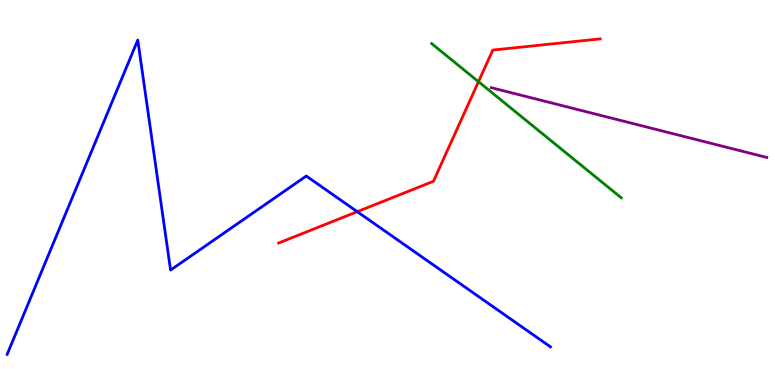[{'lines': ['blue', 'red'], 'intersections': [{'x': 4.61, 'y': 4.5}]}, {'lines': ['green', 'red'], 'intersections': [{'x': 6.17, 'y': 7.88}]}, {'lines': ['purple', 'red'], 'intersections': []}, {'lines': ['blue', 'green'], 'intersections': []}, {'lines': ['blue', 'purple'], 'intersections': []}, {'lines': ['green', 'purple'], 'intersections': []}]